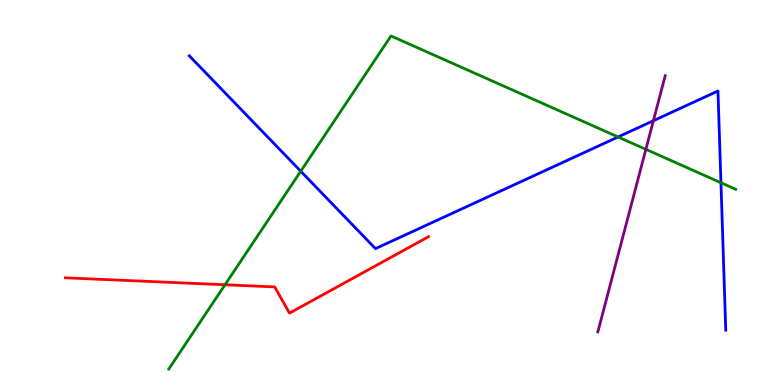[{'lines': ['blue', 'red'], 'intersections': []}, {'lines': ['green', 'red'], 'intersections': [{'x': 2.9, 'y': 2.6}]}, {'lines': ['purple', 'red'], 'intersections': []}, {'lines': ['blue', 'green'], 'intersections': [{'x': 3.88, 'y': 5.55}, {'x': 7.98, 'y': 6.44}, {'x': 9.3, 'y': 5.25}]}, {'lines': ['blue', 'purple'], 'intersections': [{'x': 8.43, 'y': 6.86}]}, {'lines': ['green', 'purple'], 'intersections': [{'x': 8.33, 'y': 6.12}]}]